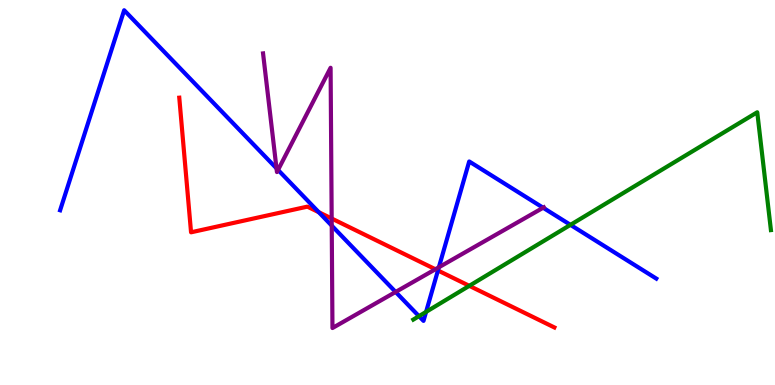[{'lines': ['blue', 'red'], 'intersections': [{'x': 4.11, 'y': 4.49}, {'x': 5.65, 'y': 2.97}]}, {'lines': ['green', 'red'], 'intersections': [{'x': 6.06, 'y': 2.58}]}, {'lines': ['purple', 'red'], 'intersections': [{'x': 4.28, 'y': 4.32}, {'x': 5.62, 'y': 3.01}]}, {'lines': ['blue', 'green'], 'intersections': [{'x': 5.41, 'y': 1.79}, {'x': 5.5, 'y': 1.9}, {'x': 7.36, 'y': 4.16}]}, {'lines': ['blue', 'purple'], 'intersections': [{'x': 3.57, 'y': 5.63}, {'x': 3.59, 'y': 5.59}, {'x': 4.28, 'y': 4.14}, {'x': 5.1, 'y': 2.42}, {'x': 5.66, 'y': 3.06}, {'x': 7.01, 'y': 4.6}]}, {'lines': ['green', 'purple'], 'intersections': []}]